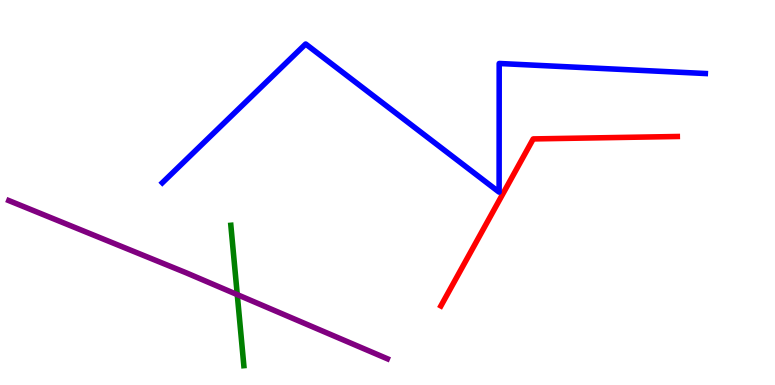[{'lines': ['blue', 'red'], 'intersections': []}, {'lines': ['green', 'red'], 'intersections': []}, {'lines': ['purple', 'red'], 'intersections': []}, {'lines': ['blue', 'green'], 'intersections': []}, {'lines': ['blue', 'purple'], 'intersections': []}, {'lines': ['green', 'purple'], 'intersections': [{'x': 3.06, 'y': 2.35}]}]